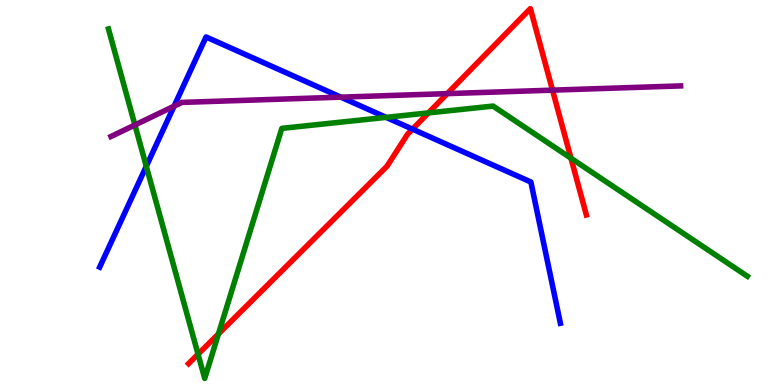[{'lines': ['blue', 'red'], 'intersections': [{'x': 5.32, 'y': 6.65}]}, {'lines': ['green', 'red'], 'intersections': [{'x': 2.56, 'y': 0.8}, {'x': 2.82, 'y': 1.33}, {'x': 5.53, 'y': 7.07}, {'x': 7.37, 'y': 5.89}]}, {'lines': ['purple', 'red'], 'intersections': [{'x': 5.77, 'y': 7.57}, {'x': 7.13, 'y': 7.66}]}, {'lines': ['blue', 'green'], 'intersections': [{'x': 1.89, 'y': 5.68}, {'x': 4.98, 'y': 6.95}]}, {'lines': ['blue', 'purple'], 'intersections': [{'x': 2.25, 'y': 7.24}, {'x': 4.4, 'y': 7.48}]}, {'lines': ['green', 'purple'], 'intersections': [{'x': 1.74, 'y': 6.75}]}]